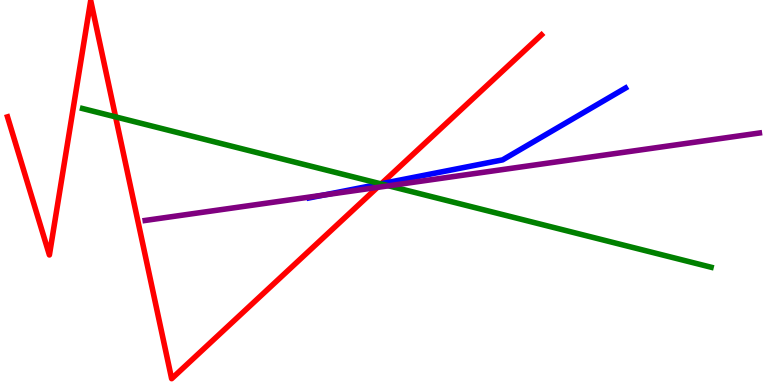[{'lines': ['blue', 'red'], 'intersections': [{'x': 4.92, 'y': 5.23}]}, {'lines': ['green', 'red'], 'intersections': [{'x': 1.49, 'y': 6.96}, {'x': 4.92, 'y': 5.22}]}, {'lines': ['purple', 'red'], 'intersections': [{'x': 4.87, 'y': 5.13}]}, {'lines': ['blue', 'green'], 'intersections': [{'x': 4.91, 'y': 5.23}]}, {'lines': ['blue', 'purple'], 'intersections': [{'x': 4.18, 'y': 4.94}]}, {'lines': ['green', 'purple'], 'intersections': [{'x': 5.01, 'y': 5.17}]}]